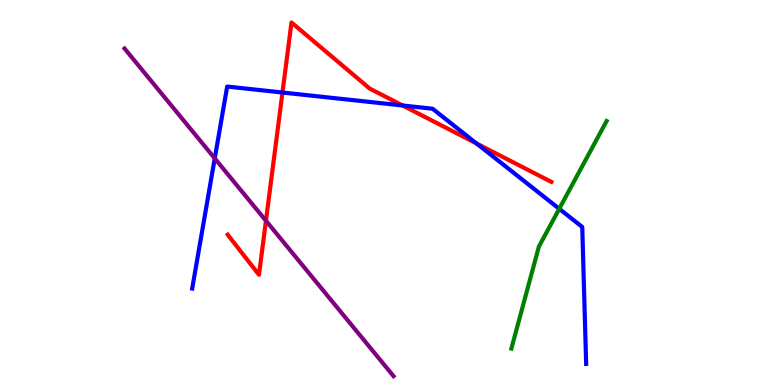[{'lines': ['blue', 'red'], 'intersections': [{'x': 3.64, 'y': 7.6}, {'x': 5.2, 'y': 7.26}, {'x': 6.15, 'y': 6.27}]}, {'lines': ['green', 'red'], 'intersections': []}, {'lines': ['purple', 'red'], 'intersections': [{'x': 3.43, 'y': 4.27}]}, {'lines': ['blue', 'green'], 'intersections': [{'x': 7.22, 'y': 4.58}]}, {'lines': ['blue', 'purple'], 'intersections': [{'x': 2.77, 'y': 5.89}]}, {'lines': ['green', 'purple'], 'intersections': []}]